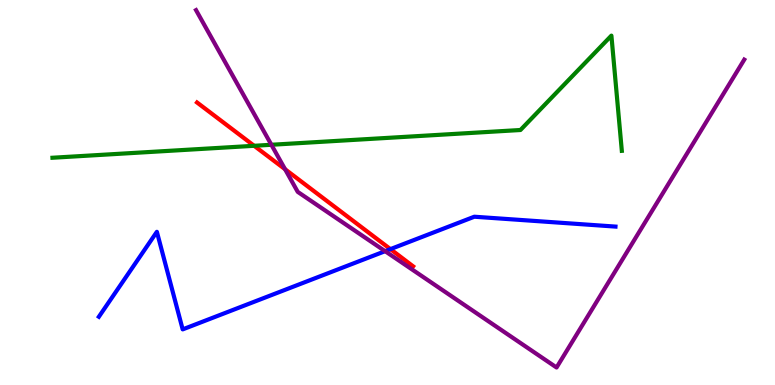[{'lines': ['blue', 'red'], 'intersections': [{'x': 5.04, 'y': 3.53}]}, {'lines': ['green', 'red'], 'intersections': [{'x': 3.28, 'y': 6.21}]}, {'lines': ['purple', 'red'], 'intersections': [{'x': 3.68, 'y': 5.6}]}, {'lines': ['blue', 'green'], 'intersections': []}, {'lines': ['blue', 'purple'], 'intersections': [{'x': 4.97, 'y': 3.48}]}, {'lines': ['green', 'purple'], 'intersections': [{'x': 3.5, 'y': 6.24}]}]